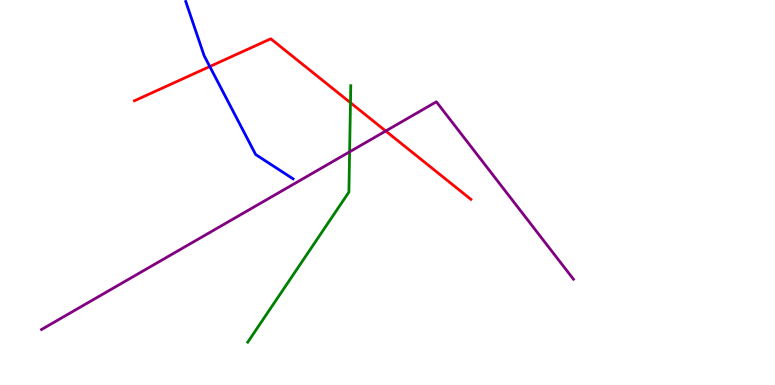[{'lines': ['blue', 'red'], 'intersections': [{'x': 2.71, 'y': 8.27}]}, {'lines': ['green', 'red'], 'intersections': [{'x': 4.52, 'y': 7.33}]}, {'lines': ['purple', 'red'], 'intersections': [{'x': 4.98, 'y': 6.6}]}, {'lines': ['blue', 'green'], 'intersections': []}, {'lines': ['blue', 'purple'], 'intersections': []}, {'lines': ['green', 'purple'], 'intersections': [{'x': 4.51, 'y': 6.06}]}]